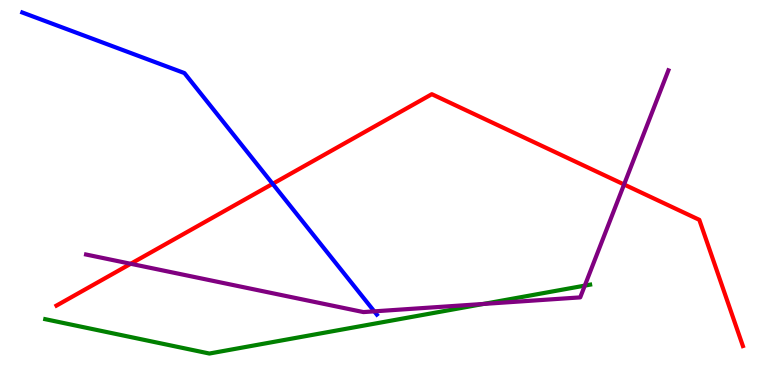[{'lines': ['blue', 'red'], 'intersections': [{'x': 3.52, 'y': 5.23}]}, {'lines': ['green', 'red'], 'intersections': []}, {'lines': ['purple', 'red'], 'intersections': [{'x': 1.69, 'y': 3.15}, {'x': 8.05, 'y': 5.21}]}, {'lines': ['blue', 'green'], 'intersections': []}, {'lines': ['blue', 'purple'], 'intersections': [{'x': 4.83, 'y': 1.91}]}, {'lines': ['green', 'purple'], 'intersections': [{'x': 6.24, 'y': 2.11}, {'x': 7.55, 'y': 2.58}]}]